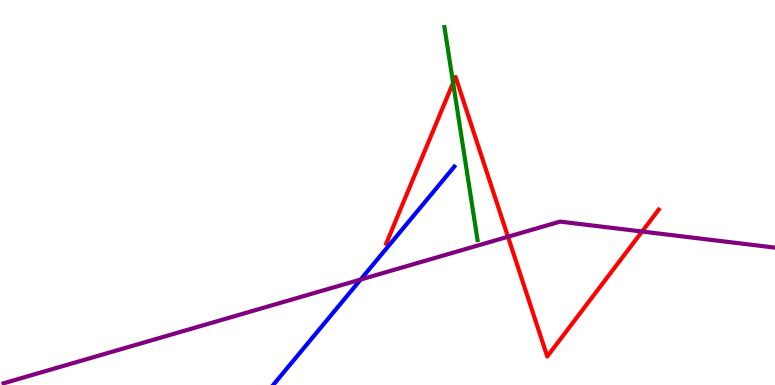[{'lines': ['blue', 'red'], 'intersections': []}, {'lines': ['green', 'red'], 'intersections': [{'x': 5.85, 'y': 7.85}]}, {'lines': ['purple', 'red'], 'intersections': [{'x': 6.55, 'y': 3.85}, {'x': 8.29, 'y': 3.99}]}, {'lines': ['blue', 'green'], 'intersections': []}, {'lines': ['blue', 'purple'], 'intersections': [{'x': 4.65, 'y': 2.74}]}, {'lines': ['green', 'purple'], 'intersections': []}]